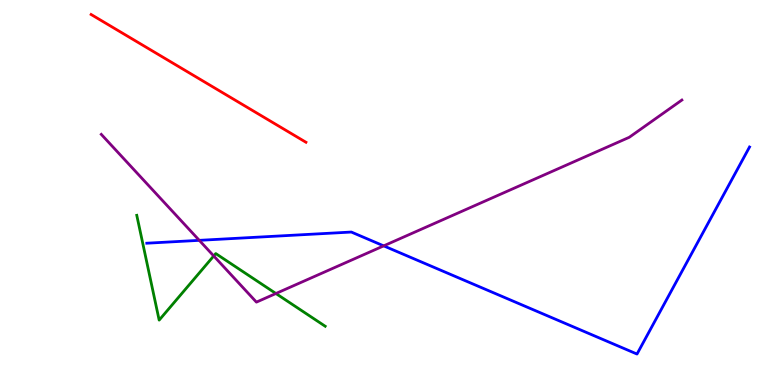[{'lines': ['blue', 'red'], 'intersections': []}, {'lines': ['green', 'red'], 'intersections': []}, {'lines': ['purple', 'red'], 'intersections': []}, {'lines': ['blue', 'green'], 'intersections': []}, {'lines': ['blue', 'purple'], 'intersections': [{'x': 2.57, 'y': 3.76}, {'x': 4.95, 'y': 3.61}]}, {'lines': ['green', 'purple'], 'intersections': [{'x': 2.76, 'y': 3.35}, {'x': 3.56, 'y': 2.38}]}]